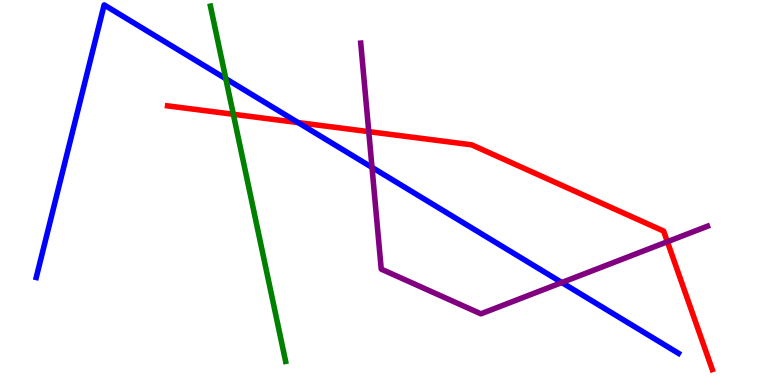[{'lines': ['blue', 'red'], 'intersections': [{'x': 3.85, 'y': 6.82}]}, {'lines': ['green', 'red'], 'intersections': [{'x': 3.01, 'y': 7.03}]}, {'lines': ['purple', 'red'], 'intersections': [{'x': 4.76, 'y': 6.58}, {'x': 8.61, 'y': 3.72}]}, {'lines': ['blue', 'green'], 'intersections': [{'x': 2.91, 'y': 7.96}]}, {'lines': ['blue', 'purple'], 'intersections': [{'x': 4.8, 'y': 5.65}, {'x': 7.25, 'y': 2.66}]}, {'lines': ['green', 'purple'], 'intersections': []}]